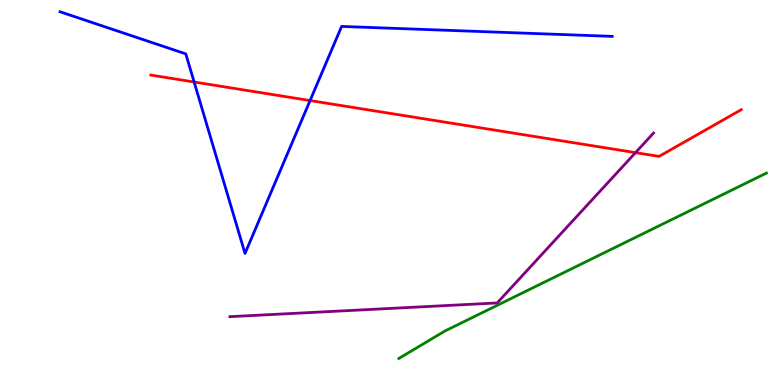[{'lines': ['blue', 'red'], 'intersections': [{'x': 2.5, 'y': 7.87}, {'x': 4.0, 'y': 7.39}]}, {'lines': ['green', 'red'], 'intersections': []}, {'lines': ['purple', 'red'], 'intersections': [{'x': 8.2, 'y': 6.04}]}, {'lines': ['blue', 'green'], 'intersections': []}, {'lines': ['blue', 'purple'], 'intersections': []}, {'lines': ['green', 'purple'], 'intersections': []}]